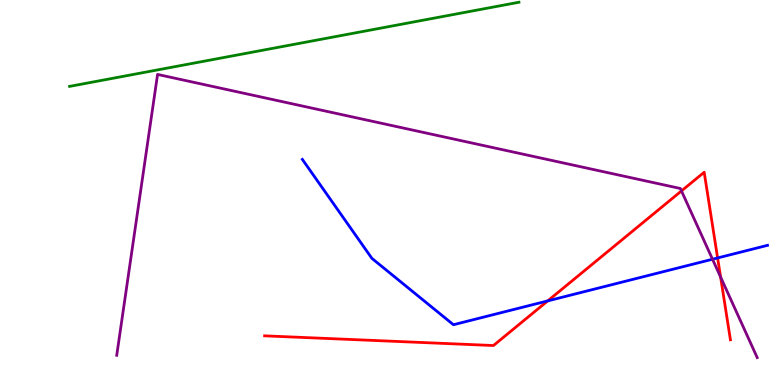[{'lines': ['blue', 'red'], 'intersections': [{'x': 7.07, 'y': 2.18}, {'x': 9.26, 'y': 3.3}]}, {'lines': ['green', 'red'], 'intersections': []}, {'lines': ['purple', 'red'], 'intersections': [{'x': 8.79, 'y': 5.04}, {'x': 9.3, 'y': 2.8}]}, {'lines': ['blue', 'green'], 'intersections': []}, {'lines': ['blue', 'purple'], 'intersections': [{'x': 9.19, 'y': 3.27}]}, {'lines': ['green', 'purple'], 'intersections': []}]